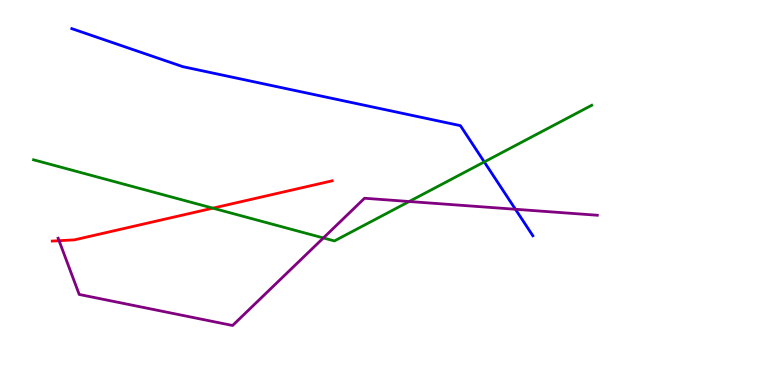[{'lines': ['blue', 'red'], 'intersections': []}, {'lines': ['green', 'red'], 'intersections': [{'x': 2.75, 'y': 4.59}]}, {'lines': ['purple', 'red'], 'intersections': [{'x': 0.762, 'y': 3.75}]}, {'lines': ['blue', 'green'], 'intersections': [{'x': 6.25, 'y': 5.79}]}, {'lines': ['blue', 'purple'], 'intersections': [{'x': 6.65, 'y': 4.56}]}, {'lines': ['green', 'purple'], 'intersections': [{'x': 4.17, 'y': 3.82}, {'x': 5.28, 'y': 4.77}]}]